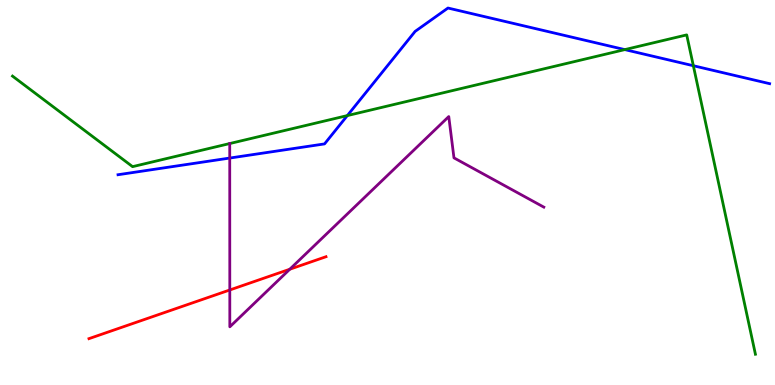[{'lines': ['blue', 'red'], 'intersections': []}, {'lines': ['green', 'red'], 'intersections': []}, {'lines': ['purple', 'red'], 'intersections': [{'x': 2.97, 'y': 2.47}, {'x': 3.74, 'y': 3.01}]}, {'lines': ['blue', 'green'], 'intersections': [{'x': 4.48, 'y': 7.0}, {'x': 8.06, 'y': 8.71}, {'x': 8.95, 'y': 8.29}]}, {'lines': ['blue', 'purple'], 'intersections': [{'x': 2.96, 'y': 5.89}]}, {'lines': ['green', 'purple'], 'intersections': [{'x': 2.96, 'y': 6.27}]}]